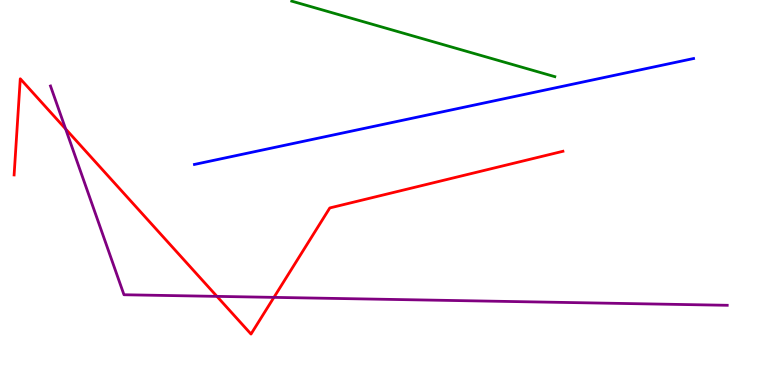[{'lines': ['blue', 'red'], 'intersections': []}, {'lines': ['green', 'red'], 'intersections': []}, {'lines': ['purple', 'red'], 'intersections': [{'x': 0.847, 'y': 6.65}, {'x': 2.8, 'y': 2.3}, {'x': 3.53, 'y': 2.28}]}, {'lines': ['blue', 'green'], 'intersections': []}, {'lines': ['blue', 'purple'], 'intersections': []}, {'lines': ['green', 'purple'], 'intersections': []}]